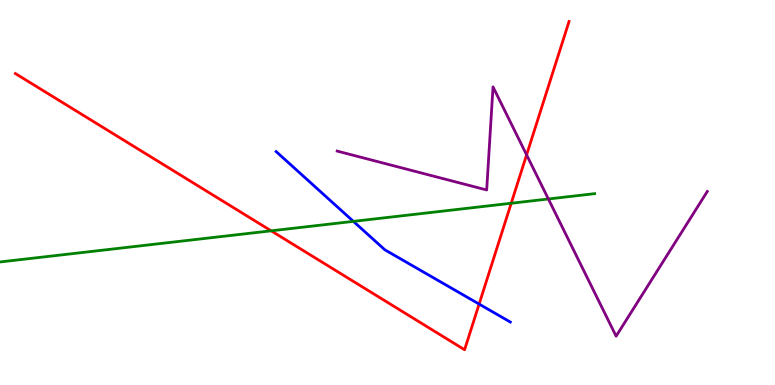[{'lines': ['blue', 'red'], 'intersections': [{'x': 6.18, 'y': 2.1}]}, {'lines': ['green', 'red'], 'intersections': [{'x': 3.5, 'y': 4.0}, {'x': 6.6, 'y': 4.72}]}, {'lines': ['purple', 'red'], 'intersections': [{'x': 6.79, 'y': 5.98}]}, {'lines': ['blue', 'green'], 'intersections': [{'x': 4.56, 'y': 4.25}]}, {'lines': ['blue', 'purple'], 'intersections': []}, {'lines': ['green', 'purple'], 'intersections': [{'x': 7.08, 'y': 4.83}]}]